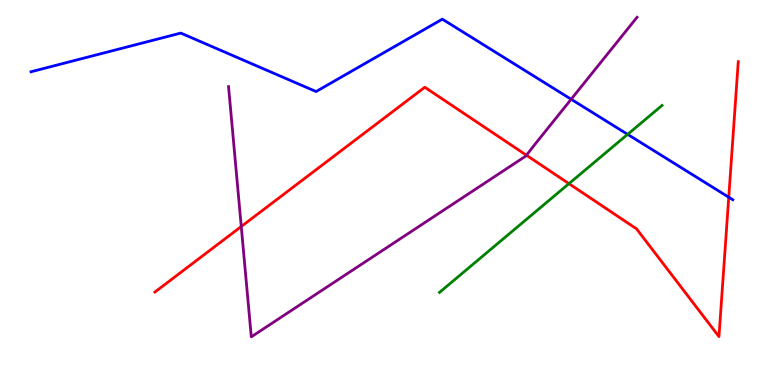[{'lines': ['blue', 'red'], 'intersections': [{'x': 9.4, 'y': 4.88}]}, {'lines': ['green', 'red'], 'intersections': [{'x': 7.34, 'y': 5.23}]}, {'lines': ['purple', 'red'], 'intersections': [{'x': 3.11, 'y': 4.12}, {'x': 6.79, 'y': 5.97}]}, {'lines': ['blue', 'green'], 'intersections': [{'x': 8.1, 'y': 6.51}]}, {'lines': ['blue', 'purple'], 'intersections': [{'x': 7.37, 'y': 7.42}]}, {'lines': ['green', 'purple'], 'intersections': []}]